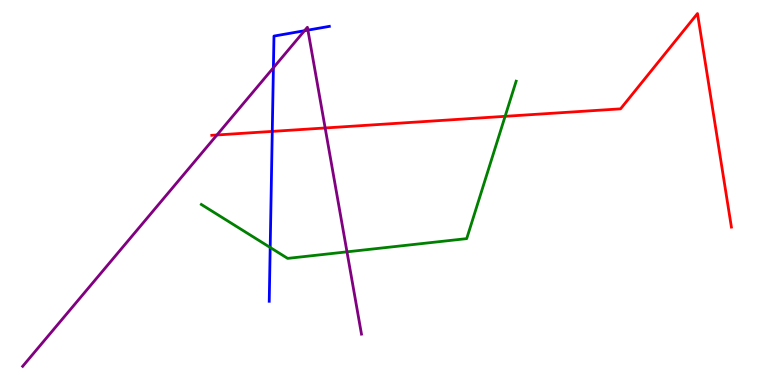[{'lines': ['blue', 'red'], 'intersections': [{'x': 3.51, 'y': 6.59}]}, {'lines': ['green', 'red'], 'intersections': [{'x': 6.52, 'y': 6.98}]}, {'lines': ['purple', 'red'], 'intersections': [{'x': 2.8, 'y': 6.49}, {'x': 4.2, 'y': 6.68}]}, {'lines': ['blue', 'green'], 'intersections': [{'x': 3.49, 'y': 3.57}]}, {'lines': ['blue', 'purple'], 'intersections': [{'x': 3.53, 'y': 8.24}, {'x': 3.93, 'y': 9.2}, {'x': 3.97, 'y': 9.22}]}, {'lines': ['green', 'purple'], 'intersections': [{'x': 4.48, 'y': 3.46}]}]